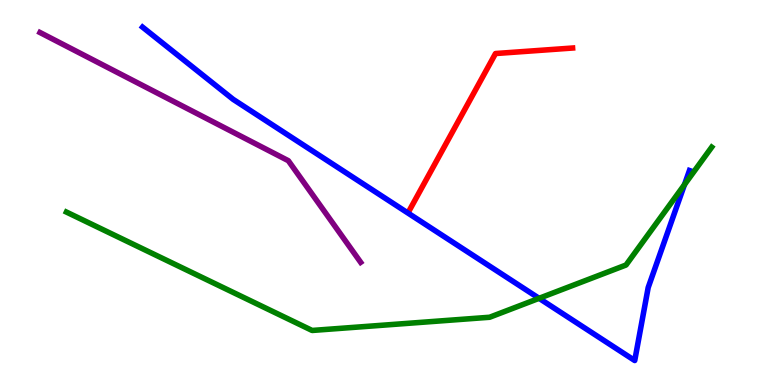[{'lines': ['blue', 'red'], 'intersections': []}, {'lines': ['green', 'red'], 'intersections': []}, {'lines': ['purple', 'red'], 'intersections': []}, {'lines': ['blue', 'green'], 'intersections': [{'x': 6.96, 'y': 2.25}, {'x': 8.83, 'y': 5.2}]}, {'lines': ['blue', 'purple'], 'intersections': []}, {'lines': ['green', 'purple'], 'intersections': []}]